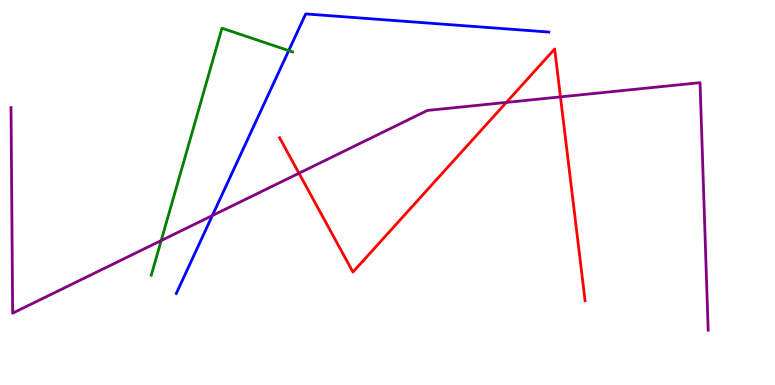[{'lines': ['blue', 'red'], 'intersections': []}, {'lines': ['green', 'red'], 'intersections': []}, {'lines': ['purple', 'red'], 'intersections': [{'x': 3.86, 'y': 5.5}, {'x': 6.53, 'y': 7.34}, {'x': 7.23, 'y': 7.48}]}, {'lines': ['blue', 'green'], 'intersections': [{'x': 3.73, 'y': 8.69}]}, {'lines': ['blue', 'purple'], 'intersections': [{'x': 2.74, 'y': 4.4}]}, {'lines': ['green', 'purple'], 'intersections': [{'x': 2.08, 'y': 3.75}]}]